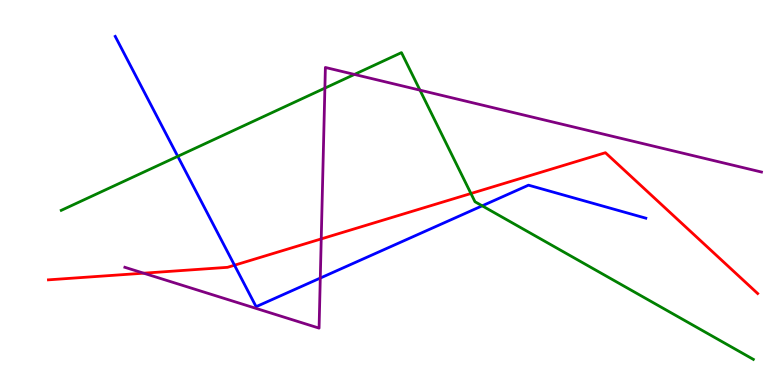[{'lines': ['blue', 'red'], 'intersections': [{'x': 3.03, 'y': 3.11}]}, {'lines': ['green', 'red'], 'intersections': [{'x': 6.08, 'y': 4.97}]}, {'lines': ['purple', 'red'], 'intersections': [{'x': 1.85, 'y': 2.9}, {'x': 4.14, 'y': 3.79}]}, {'lines': ['blue', 'green'], 'intersections': [{'x': 2.29, 'y': 5.94}, {'x': 6.22, 'y': 4.65}]}, {'lines': ['blue', 'purple'], 'intersections': [{'x': 4.13, 'y': 2.78}]}, {'lines': ['green', 'purple'], 'intersections': [{'x': 4.19, 'y': 7.71}, {'x': 4.57, 'y': 8.07}, {'x': 5.42, 'y': 7.66}]}]